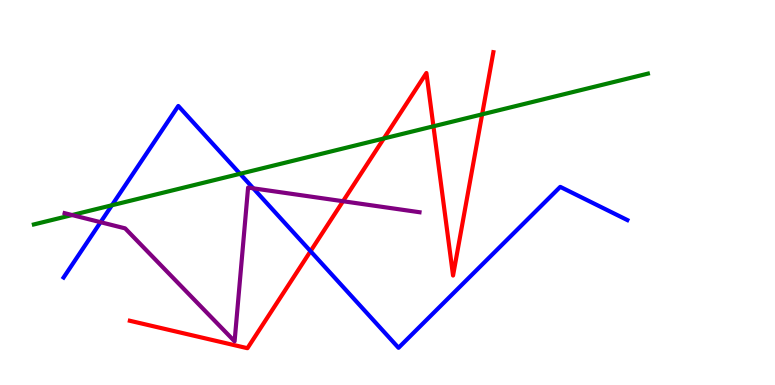[{'lines': ['blue', 'red'], 'intersections': [{'x': 4.01, 'y': 3.48}]}, {'lines': ['green', 'red'], 'intersections': [{'x': 4.95, 'y': 6.4}, {'x': 5.59, 'y': 6.72}, {'x': 6.22, 'y': 7.03}]}, {'lines': ['purple', 'red'], 'intersections': [{'x': 4.43, 'y': 4.77}]}, {'lines': ['blue', 'green'], 'intersections': [{'x': 1.44, 'y': 4.67}, {'x': 3.1, 'y': 5.49}]}, {'lines': ['blue', 'purple'], 'intersections': [{'x': 1.3, 'y': 4.23}, {'x': 3.27, 'y': 5.11}]}, {'lines': ['green', 'purple'], 'intersections': [{'x': 0.93, 'y': 4.41}]}]